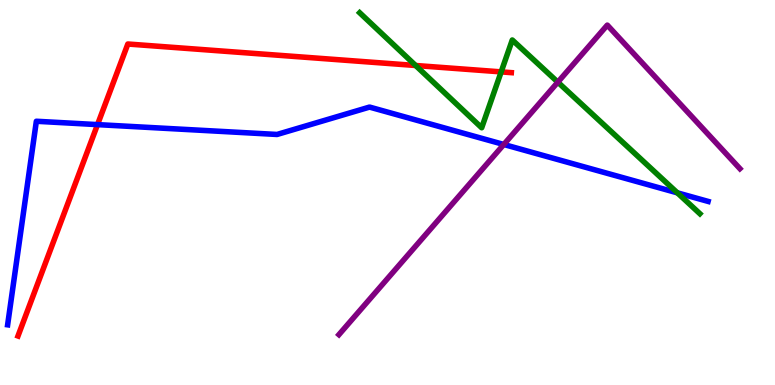[{'lines': ['blue', 'red'], 'intersections': [{'x': 1.26, 'y': 6.76}]}, {'lines': ['green', 'red'], 'intersections': [{'x': 5.36, 'y': 8.3}, {'x': 6.47, 'y': 8.13}]}, {'lines': ['purple', 'red'], 'intersections': []}, {'lines': ['blue', 'green'], 'intersections': [{'x': 8.74, 'y': 4.99}]}, {'lines': ['blue', 'purple'], 'intersections': [{'x': 6.5, 'y': 6.25}]}, {'lines': ['green', 'purple'], 'intersections': [{'x': 7.2, 'y': 7.87}]}]